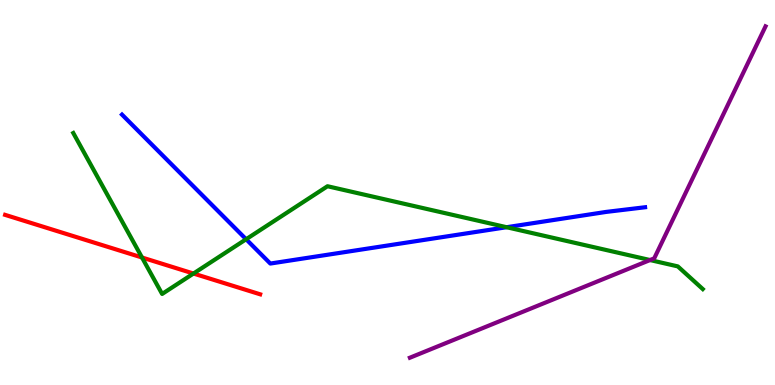[{'lines': ['blue', 'red'], 'intersections': []}, {'lines': ['green', 'red'], 'intersections': [{'x': 1.83, 'y': 3.31}, {'x': 2.5, 'y': 2.9}]}, {'lines': ['purple', 'red'], 'intersections': []}, {'lines': ['blue', 'green'], 'intersections': [{'x': 3.18, 'y': 3.79}, {'x': 6.54, 'y': 4.1}]}, {'lines': ['blue', 'purple'], 'intersections': []}, {'lines': ['green', 'purple'], 'intersections': [{'x': 8.39, 'y': 3.25}]}]